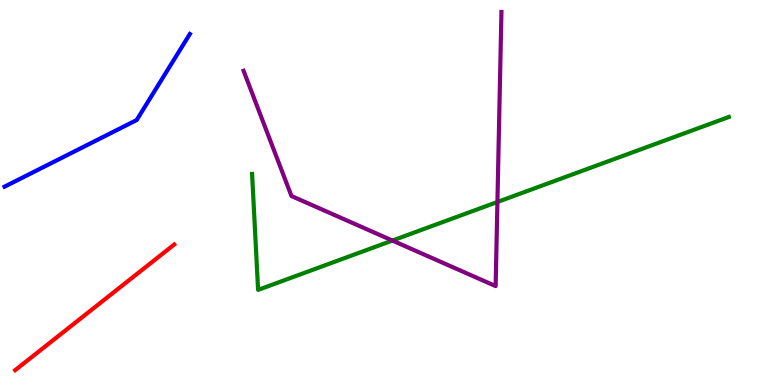[{'lines': ['blue', 'red'], 'intersections': []}, {'lines': ['green', 'red'], 'intersections': []}, {'lines': ['purple', 'red'], 'intersections': []}, {'lines': ['blue', 'green'], 'intersections': []}, {'lines': ['blue', 'purple'], 'intersections': []}, {'lines': ['green', 'purple'], 'intersections': [{'x': 5.06, 'y': 3.75}, {'x': 6.42, 'y': 4.75}]}]